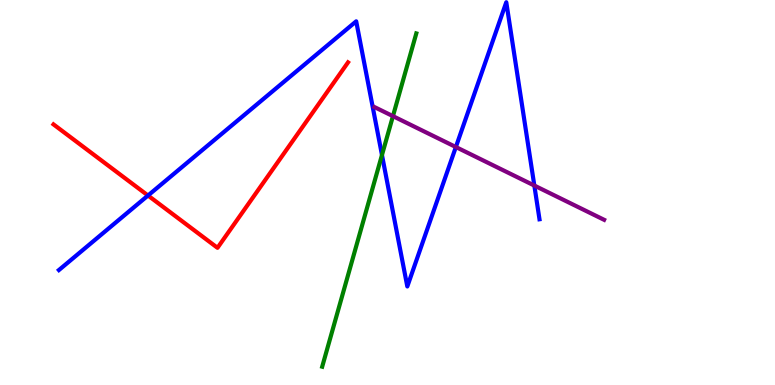[{'lines': ['blue', 'red'], 'intersections': [{'x': 1.91, 'y': 4.92}]}, {'lines': ['green', 'red'], 'intersections': []}, {'lines': ['purple', 'red'], 'intersections': []}, {'lines': ['blue', 'green'], 'intersections': [{'x': 4.93, 'y': 5.97}]}, {'lines': ['blue', 'purple'], 'intersections': [{'x': 5.88, 'y': 6.18}, {'x': 6.89, 'y': 5.18}]}, {'lines': ['green', 'purple'], 'intersections': [{'x': 5.07, 'y': 6.98}]}]